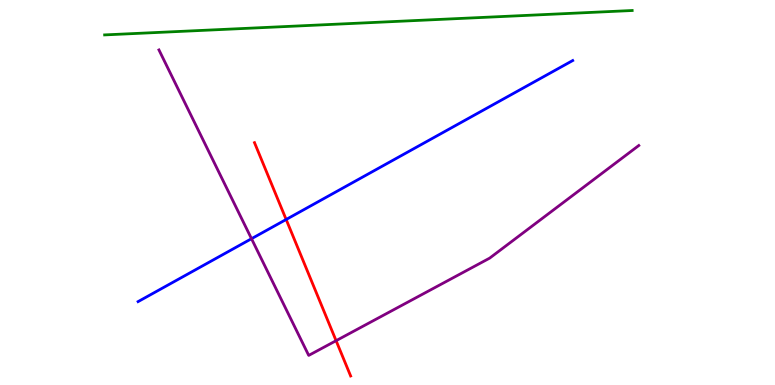[{'lines': ['blue', 'red'], 'intersections': [{'x': 3.69, 'y': 4.3}]}, {'lines': ['green', 'red'], 'intersections': []}, {'lines': ['purple', 'red'], 'intersections': [{'x': 4.34, 'y': 1.15}]}, {'lines': ['blue', 'green'], 'intersections': []}, {'lines': ['blue', 'purple'], 'intersections': [{'x': 3.25, 'y': 3.8}]}, {'lines': ['green', 'purple'], 'intersections': []}]